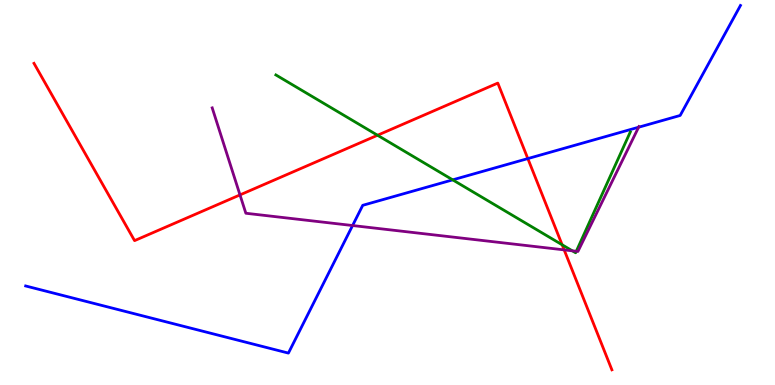[{'lines': ['blue', 'red'], 'intersections': [{'x': 6.81, 'y': 5.88}]}, {'lines': ['green', 'red'], 'intersections': [{'x': 4.87, 'y': 6.49}, {'x': 7.25, 'y': 3.64}]}, {'lines': ['purple', 'red'], 'intersections': [{'x': 3.1, 'y': 4.94}, {'x': 7.28, 'y': 3.51}]}, {'lines': ['blue', 'green'], 'intersections': [{'x': 5.84, 'y': 5.33}]}, {'lines': ['blue', 'purple'], 'intersections': [{'x': 4.55, 'y': 4.14}, {'x': 8.24, 'y': 6.7}]}, {'lines': ['green', 'purple'], 'intersections': [{'x': 7.38, 'y': 3.49}, {'x': 7.44, 'y': 3.47}]}]